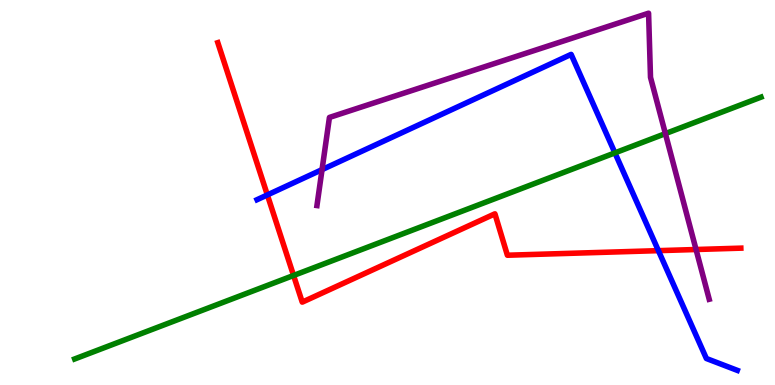[{'lines': ['blue', 'red'], 'intersections': [{'x': 3.45, 'y': 4.94}, {'x': 8.5, 'y': 3.49}]}, {'lines': ['green', 'red'], 'intersections': [{'x': 3.79, 'y': 2.85}]}, {'lines': ['purple', 'red'], 'intersections': [{'x': 8.98, 'y': 3.52}]}, {'lines': ['blue', 'green'], 'intersections': [{'x': 7.93, 'y': 6.03}]}, {'lines': ['blue', 'purple'], 'intersections': [{'x': 4.16, 'y': 5.59}]}, {'lines': ['green', 'purple'], 'intersections': [{'x': 8.59, 'y': 6.53}]}]